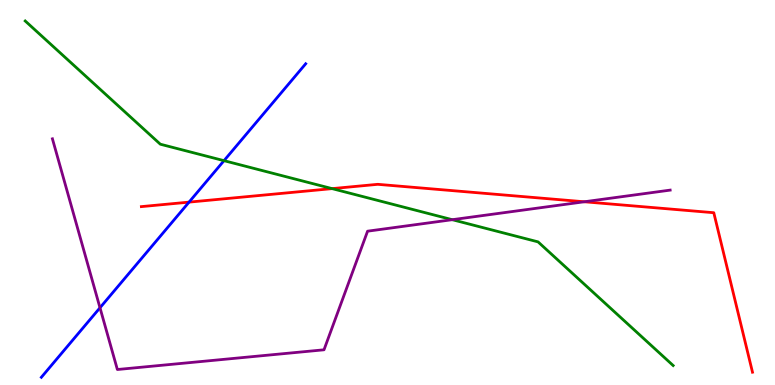[{'lines': ['blue', 'red'], 'intersections': [{'x': 2.44, 'y': 4.75}]}, {'lines': ['green', 'red'], 'intersections': [{'x': 4.29, 'y': 5.1}]}, {'lines': ['purple', 'red'], 'intersections': [{'x': 7.54, 'y': 4.76}]}, {'lines': ['blue', 'green'], 'intersections': [{'x': 2.89, 'y': 5.83}]}, {'lines': ['blue', 'purple'], 'intersections': [{'x': 1.29, 'y': 2.01}]}, {'lines': ['green', 'purple'], 'intersections': [{'x': 5.84, 'y': 4.29}]}]